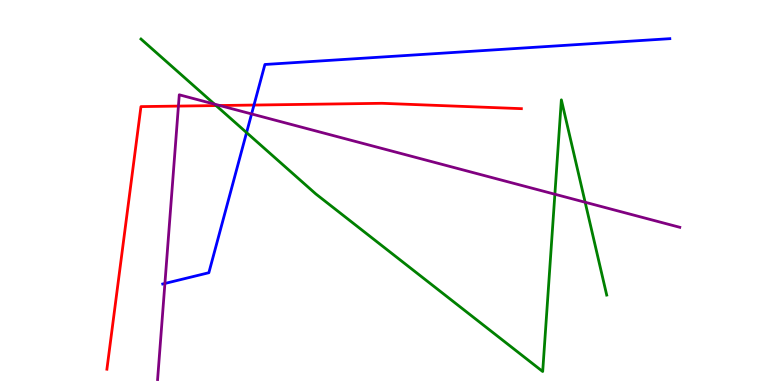[{'lines': ['blue', 'red'], 'intersections': [{'x': 3.28, 'y': 7.27}]}, {'lines': ['green', 'red'], 'intersections': [{'x': 2.79, 'y': 7.26}]}, {'lines': ['purple', 'red'], 'intersections': [{'x': 2.3, 'y': 7.24}, {'x': 2.84, 'y': 7.26}]}, {'lines': ['blue', 'green'], 'intersections': [{'x': 3.18, 'y': 6.56}]}, {'lines': ['blue', 'purple'], 'intersections': [{'x': 2.13, 'y': 2.64}, {'x': 3.25, 'y': 7.04}]}, {'lines': ['green', 'purple'], 'intersections': [{'x': 2.77, 'y': 7.3}, {'x': 7.16, 'y': 4.96}, {'x': 7.55, 'y': 4.75}]}]